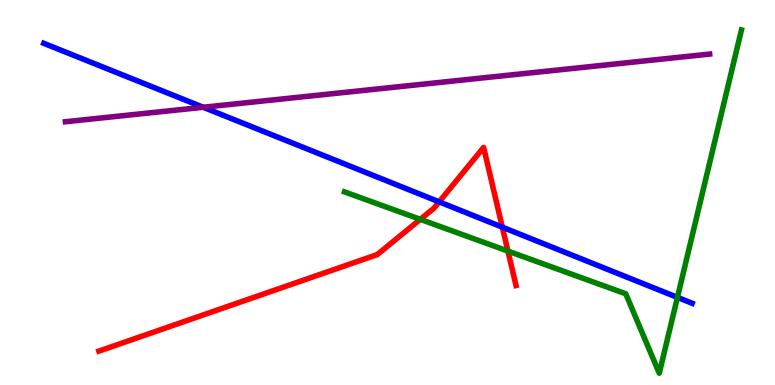[{'lines': ['blue', 'red'], 'intersections': [{'x': 5.67, 'y': 4.76}, {'x': 6.48, 'y': 4.1}]}, {'lines': ['green', 'red'], 'intersections': [{'x': 5.42, 'y': 4.3}, {'x': 6.55, 'y': 3.48}]}, {'lines': ['purple', 'red'], 'intersections': []}, {'lines': ['blue', 'green'], 'intersections': [{'x': 8.74, 'y': 2.28}]}, {'lines': ['blue', 'purple'], 'intersections': [{'x': 2.62, 'y': 7.21}]}, {'lines': ['green', 'purple'], 'intersections': []}]